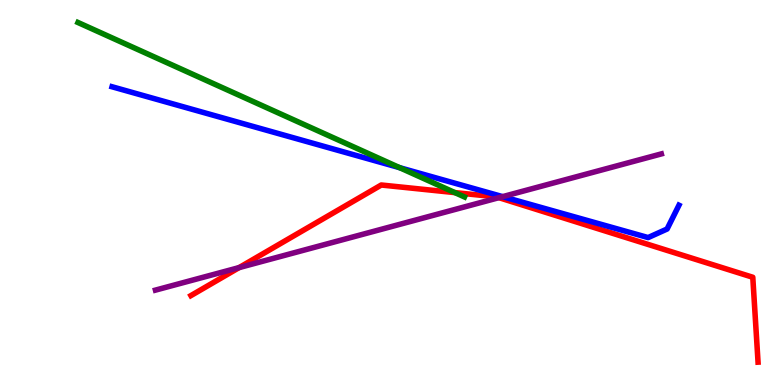[{'lines': ['blue', 'red'], 'intersections': []}, {'lines': ['green', 'red'], 'intersections': [{'x': 5.87, 'y': 5.0}]}, {'lines': ['purple', 'red'], 'intersections': [{'x': 3.09, 'y': 3.05}, {'x': 6.44, 'y': 4.87}]}, {'lines': ['blue', 'green'], 'intersections': [{'x': 5.16, 'y': 5.64}]}, {'lines': ['blue', 'purple'], 'intersections': [{'x': 6.49, 'y': 4.89}]}, {'lines': ['green', 'purple'], 'intersections': []}]